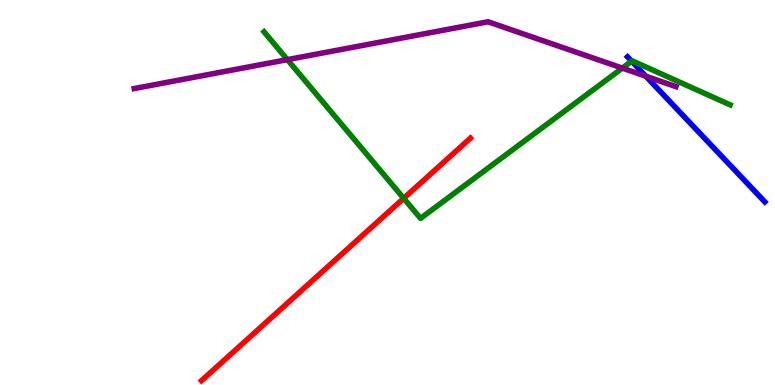[{'lines': ['blue', 'red'], 'intersections': []}, {'lines': ['green', 'red'], 'intersections': [{'x': 5.21, 'y': 4.85}]}, {'lines': ['purple', 'red'], 'intersections': []}, {'lines': ['blue', 'green'], 'intersections': [{'x': 8.15, 'y': 8.41}]}, {'lines': ['blue', 'purple'], 'intersections': [{'x': 8.33, 'y': 8.02}]}, {'lines': ['green', 'purple'], 'intersections': [{'x': 3.71, 'y': 8.45}, {'x': 8.03, 'y': 8.23}]}]